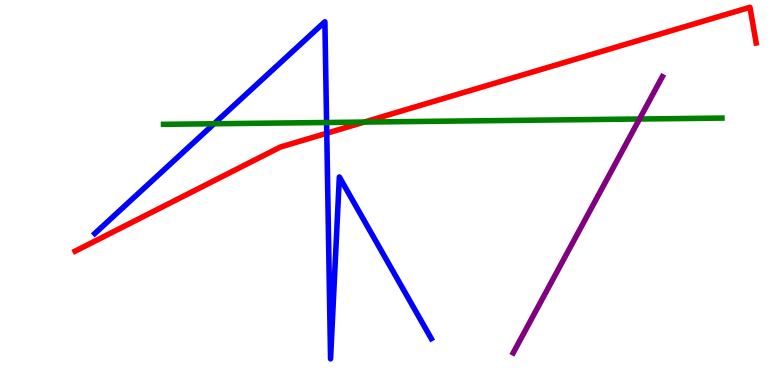[{'lines': ['blue', 'red'], 'intersections': [{'x': 4.22, 'y': 6.54}]}, {'lines': ['green', 'red'], 'intersections': [{'x': 4.7, 'y': 6.83}]}, {'lines': ['purple', 'red'], 'intersections': []}, {'lines': ['blue', 'green'], 'intersections': [{'x': 2.76, 'y': 6.79}, {'x': 4.21, 'y': 6.82}]}, {'lines': ['blue', 'purple'], 'intersections': []}, {'lines': ['green', 'purple'], 'intersections': [{'x': 8.25, 'y': 6.91}]}]